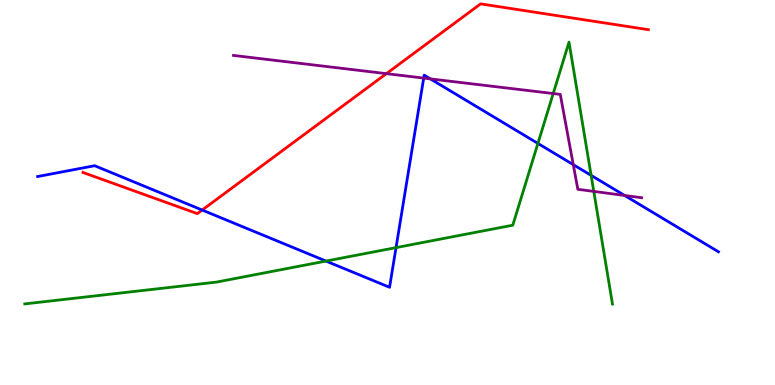[{'lines': ['blue', 'red'], 'intersections': [{'x': 2.61, 'y': 4.54}]}, {'lines': ['green', 'red'], 'intersections': []}, {'lines': ['purple', 'red'], 'intersections': [{'x': 4.99, 'y': 8.09}]}, {'lines': ['blue', 'green'], 'intersections': [{'x': 4.21, 'y': 3.22}, {'x': 5.11, 'y': 3.57}, {'x': 6.94, 'y': 6.27}, {'x': 7.63, 'y': 5.44}]}, {'lines': ['blue', 'purple'], 'intersections': [{'x': 5.47, 'y': 7.97}, {'x': 5.55, 'y': 7.95}, {'x': 7.4, 'y': 5.72}, {'x': 8.06, 'y': 4.92}]}, {'lines': ['green', 'purple'], 'intersections': [{'x': 7.14, 'y': 7.57}, {'x': 7.66, 'y': 5.03}]}]